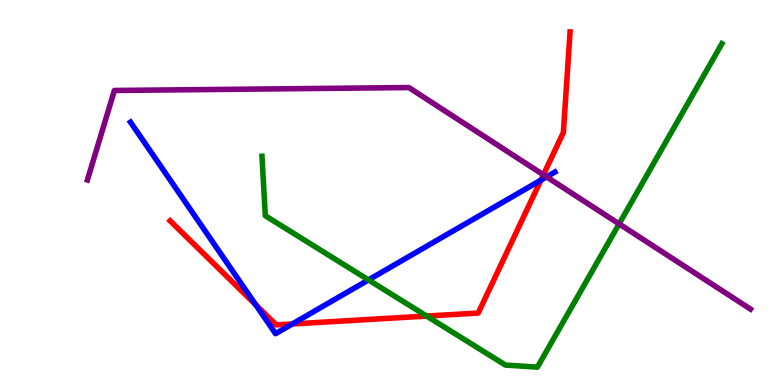[{'lines': ['blue', 'red'], 'intersections': [{'x': 3.3, 'y': 2.08}, {'x': 3.77, 'y': 1.59}, {'x': 6.98, 'y': 5.32}]}, {'lines': ['green', 'red'], 'intersections': [{'x': 5.5, 'y': 1.79}]}, {'lines': ['purple', 'red'], 'intersections': [{'x': 7.01, 'y': 5.46}]}, {'lines': ['blue', 'green'], 'intersections': [{'x': 4.75, 'y': 2.73}]}, {'lines': ['blue', 'purple'], 'intersections': [{'x': 7.05, 'y': 5.41}]}, {'lines': ['green', 'purple'], 'intersections': [{'x': 7.99, 'y': 4.18}]}]